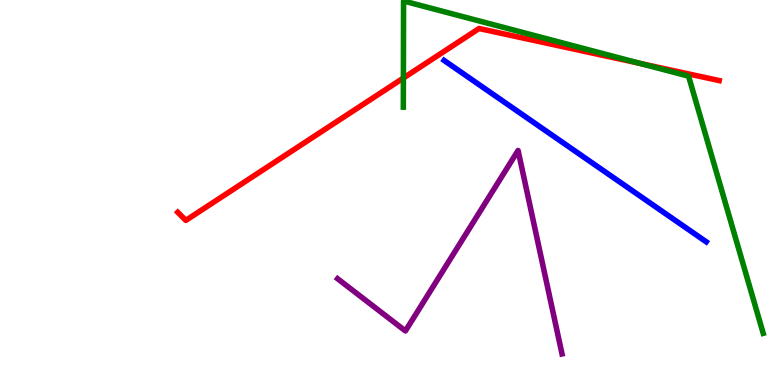[{'lines': ['blue', 'red'], 'intersections': []}, {'lines': ['green', 'red'], 'intersections': [{'x': 5.21, 'y': 7.97}, {'x': 8.27, 'y': 8.35}]}, {'lines': ['purple', 'red'], 'intersections': []}, {'lines': ['blue', 'green'], 'intersections': []}, {'lines': ['blue', 'purple'], 'intersections': []}, {'lines': ['green', 'purple'], 'intersections': []}]